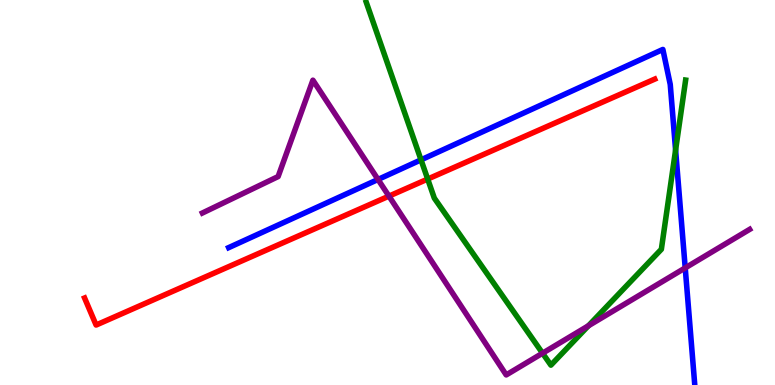[{'lines': ['blue', 'red'], 'intersections': []}, {'lines': ['green', 'red'], 'intersections': [{'x': 5.52, 'y': 5.35}]}, {'lines': ['purple', 'red'], 'intersections': [{'x': 5.02, 'y': 4.91}]}, {'lines': ['blue', 'green'], 'intersections': [{'x': 5.43, 'y': 5.85}, {'x': 8.72, 'y': 6.1}]}, {'lines': ['blue', 'purple'], 'intersections': [{'x': 4.88, 'y': 5.34}, {'x': 8.84, 'y': 3.04}]}, {'lines': ['green', 'purple'], 'intersections': [{'x': 7.0, 'y': 0.826}, {'x': 7.59, 'y': 1.54}]}]